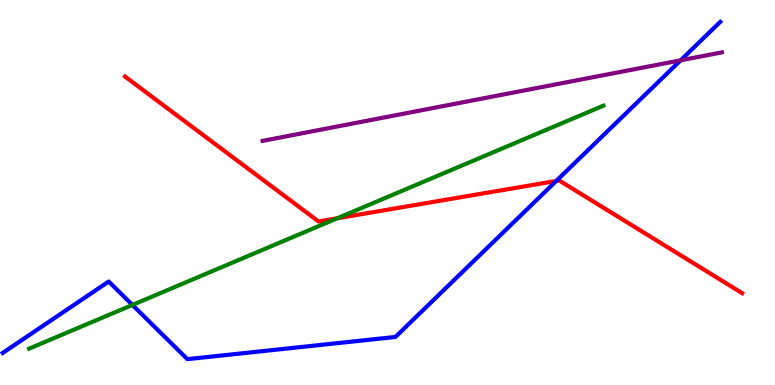[{'lines': ['blue', 'red'], 'intersections': [{'x': 7.18, 'y': 5.3}]}, {'lines': ['green', 'red'], 'intersections': [{'x': 4.35, 'y': 4.33}]}, {'lines': ['purple', 'red'], 'intersections': []}, {'lines': ['blue', 'green'], 'intersections': [{'x': 1.71, 'y': 2.08}]}, {'lines': ['blue', 'purple'], 'intersections': [{'x': 8.78, 'y': 8.43}]}, {'lines': ['green', 'purple'], 'intersections': []}]